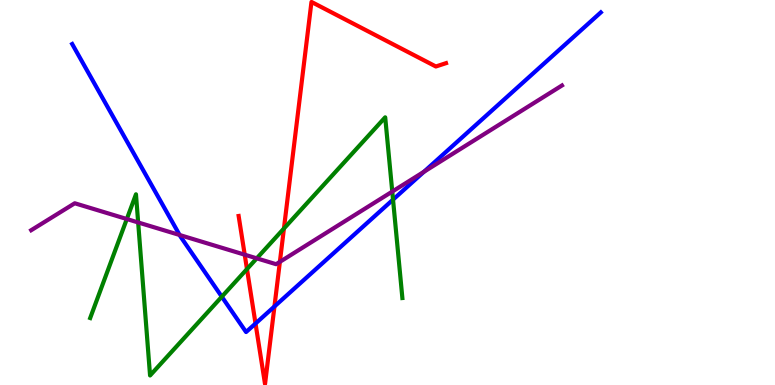[{'lines': ['blue', 'red'], 'intersections': [{'x': 3.3, 'y': 1.6}, {'x': 3.54, 'y': 2.04}]}, {'lines': ['green', 'red'], 'intersections': [{'x': 3.19, 'y': 3.01}, {'x': 3.66, 'y': 4.06}]}, {'lines': ['purple', 'red'], 'intersections': [{'x': 3.16, 'y': 3.38}, {'x': 3.61, 'y': 3.2}]}, {'lines': ['blue', 'green'], 'intersections': [{'x': 2.86, 'y': 2.29}, {'x': 5.07, 'y': 4.81}]}, {'lines': ['blue', 'purple'], 'intersections': [{'x': 2.32, 'y': 3.9}, {'x': 5.47, 'y': 5.54}]}, {'lines': ['green', 'purple'], 'intersections': [{'x': 1.64, 'y': 4.31}, {'x': 1.78, 'y': 4.22}, {'x': 3.31, 'y': 3.29}, {'x': 5.06, 'y': 5.02}]}]